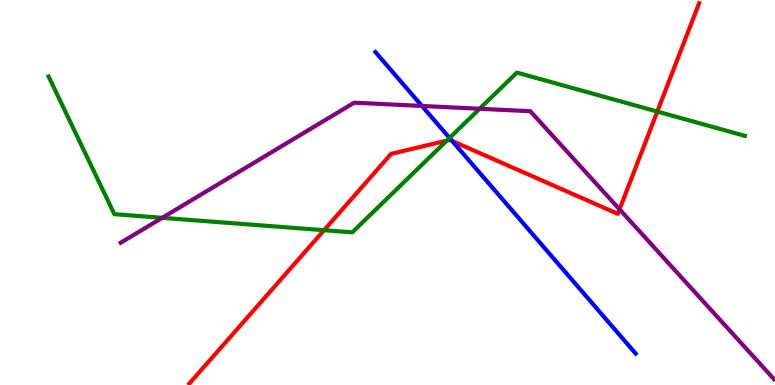[{'lines': ['blue', 'red'], 'intersections': [{'x': 5.83, 'y': 6.34}]}, {'lines': ['green', 'red'], 'intersections': [{'x': 4.18, 'y': 4.02}, {'x': 5.77, 'y': 6.35}, {'x': 8.48, 'y': 7.1}]}, {'lines': ['purple', 'red'], 'intersections': [{'x': 7.99, 'y': 4.56}]}, {'lines': ['blue', 'green'], 'intersections': [{'x': 5.8, 'y': 6.42}]}, {'lines': ['blue', 'purple'], 'intersections': [{'x': 5.44, 'y': 7.25}]}, {'lines': ['green', 'purple'], 'intersections': [{'x': 2.09, 'y': 4.34}, {'x': 6.19, 'y': 7.18}]}]